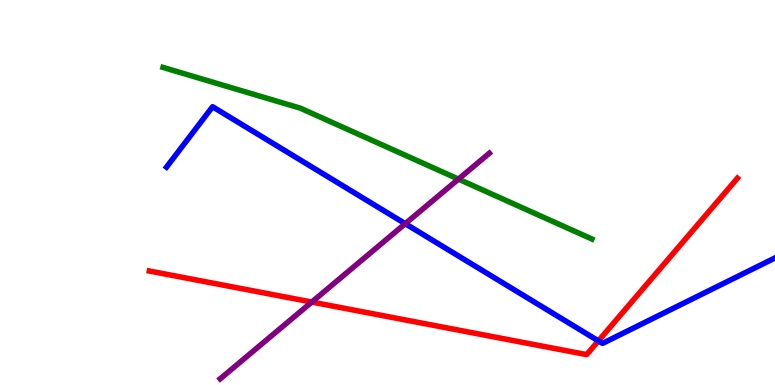[{'lines': ['blue', 'red'], 'intersections': [{'x': 7.72, 'y': 1.15}]}, {'lines': ['green', 'red'], 'intersections': []}, {'lines': ['purple', 'red'], 'intersections': [{'x': 4.02, 'y': 2.15}]}, {'lines': ['blue', 'green'], 'intersections': []}, {'lines': ['blue', 'purple'], 'intersections': [{'x': 5.23, 'y': 4.19}]}, {'lines': ['green', 'purple'], 'intersections': [{'x': 5.92, 'y': 5.35}]}]